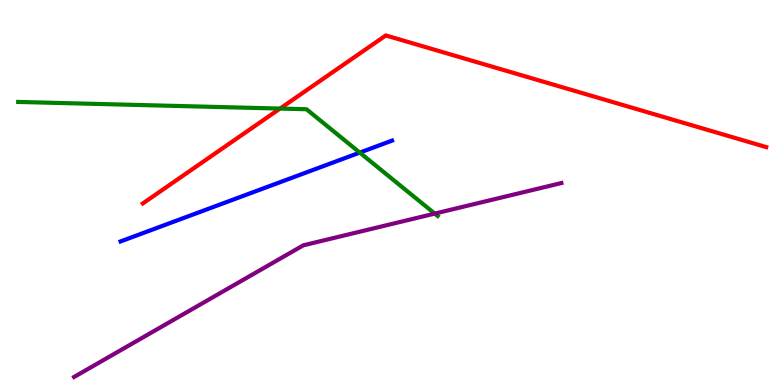[{'lines': ['blue', 'red'], 'intersections': []}, {'lines': ['green', 'red'], 'intersections': [{'x': 3.61, 'y': 7.18}]}, {'lines': ['purple', 'red'], 'intersections': []}, {'lines': ['blue', 'green'], 'intersections': [{'x': 4.64, 'y': 6.04}]}, {'lines': ['blue', 'purple'], 'intersections': []}, {'lines': ['green', 'purple'], 'intersections': [{'x': 5.61, 'y': 4.45}]}]